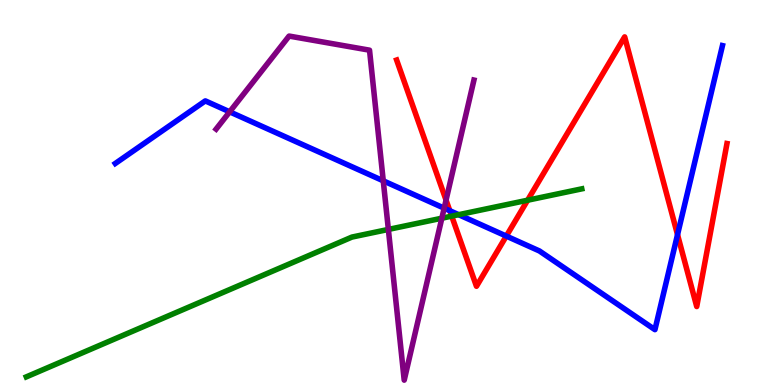[{'lines': ['blue', 'red'], 'intersections': [{'x': 5.8, 'y': 4.53}, {'x': 6.53, 'y': 3.87}, {'x': 8.74, 'y': 3.9}]}, {'lines': ['green', 'red'], 'intersections': [{'x': 5.83, 'y': 4.39}, {'x': 6.81, 'y': 4.8}]}, {'lines': ['purple', 'red'], 'intersections': [{'x': 5.76, 'y': 4.8}]}, {'lines': ['blue', 'green'], 'intersections': [{'x': 5.92, 'y': 4.42}]}, {'lines': ['blue', 'purple'], 'intersections': [{'x': 2.96, 'y': 7.1}, {'x': 4.95, 'y': 5.3}, {'x': 5.73, 'y': 4.59}]}, {'lines': ['green', 'purple'], 'intersections': [{'x': 5.01, 'y': 4.04}, {'x': 5.7, 'y': 4.33}]}]